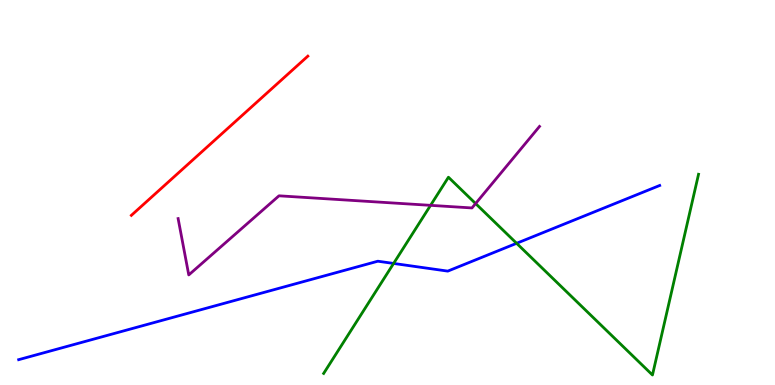[{'lines': ['blue', 'red'], 'intersections': []}, {'lines': ['green', 'red'], 'intersections': []}, {'lines': ['purple', 'red'], 'intersections': []}, {'lines': ['blue', 'green'], 'intersections': [{'x': 5.08, 'y': 3.16}, {'x': 6.67, 'y': 3.68}]}, {'lines': ['blue', 'purple'], 'intersections': []}, {'lines': ['green', 'purple'], 'intersections': [{'x': 5.56, 'y': 4.67}, {'x': 6.14, 'y': 4.71}]}]